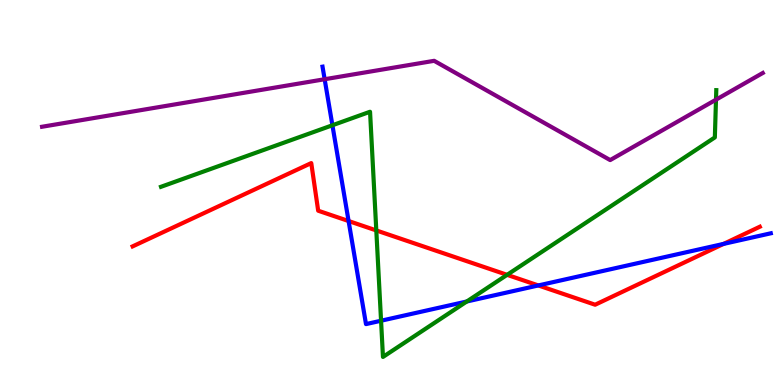[{'lines': ['blue', 'red'], 'intersections': [{'x': 4.5, 'y': 4.26}, {'x': 6.95, 'y': 2.59}, {'x': 9.34, 'y': 3.67}]}, {'lines': ['green', 'red'], 'intersections': [{'x': 4.86, 'y': 4.01}, {'x': 6.54, 'y': 2.86}]}, {'lines': ['purple', 'red'], 'intersections': []}, {'lines': ['blue', 'green'], 'intersections': [{'x': 4.29, 'y': 6.75}, {'x': 4.92, 'y': 1.67}, {'x': 6.02, 'y': 2.17}]}, {'lines': ['blue', 'purple'], 'intersections': [{'x': 4.19, 'y': 7.94}]}, {'lines': ['green', 'purple'], 'intersections': [{'x': 9.24, 'y': 7.41}]}]